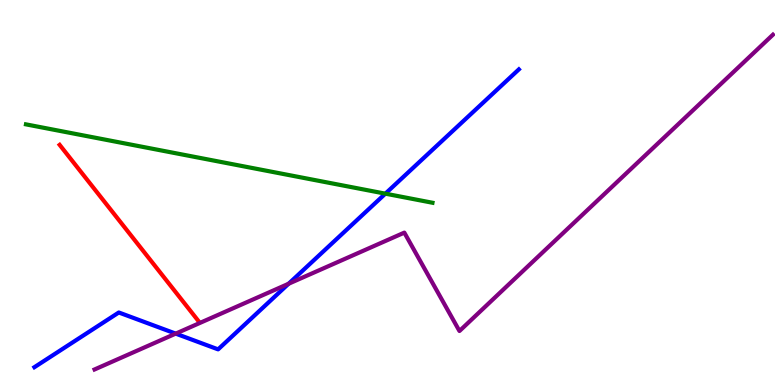[{'lines': ['blue', 'red'], 'intersections': []}, {'lines': ['green', 'red'], 'intersections': []}, {'lines': ['purple', 'red'], 'intersections': []}, {'lines': ['blue', 'green'], 'intersections': [{'x': 4.97, 'y': 4.97}]}, {'lines': ['blue', 'purple'], 'intersections': [{'x': 2.27, 'y': 1.33}, {'x': 3.72, 'y': 2.63}]}, {'lines': ['green', 'purple'], 'intersections': []}]